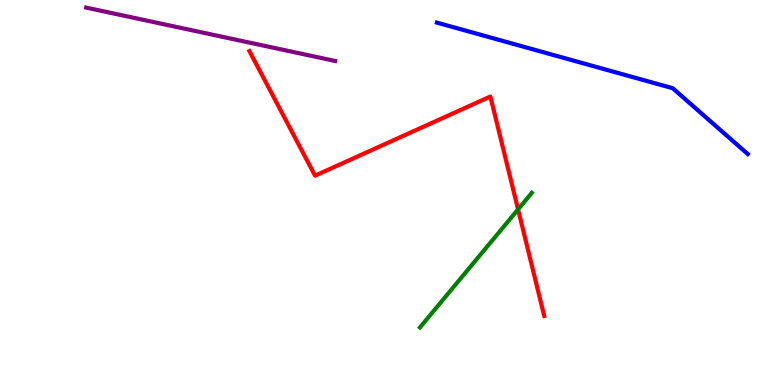[{'lines': ['blue', 'red'], 'intersections': []}, {'lines': ['green', 'red'], 'intersections': [{'x': 6.68, 'y': 4.56}]}, {'lines': ['purple', 'red'], 'intersections': []}, {'lines': ['blue', 'green'], 'intersections': []}, {'lines': ['blue', 'purple'], 'intersections': []}, {'lines': ['green', 'purple'], 'intersections': []}]